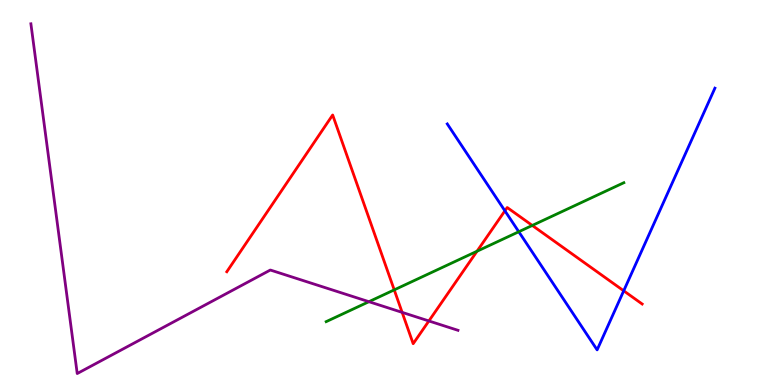[{'lines': ['blue', 'red'], 'intersections': [{'x': 6.52, 'y': 4.52}, {'x': 8.05, 'y': 2.45}]}, {'lines': ['green', 'red'], 'intersections': [{'x': 5.09, 'y': 2.47}, {'x': 6.15, 'y': 3.47}, {'x': 6.87, 'y': 4.14}]}, {'lines': ['purple', 'red'], 'intersections': [{'x': 5.19, 'y': 1.89}, {'x': 5.53, 'y': 1.66}]}, {'lines': ['blue', 'green'], 'intersections': [{'x': 6.69, 'y': 3.98}]}, {'lines': ['blue', 'purple'], 'intersections': []}, {'lines': ['green', 'purple'], 'intersections': [{'x': 4.76, 'y': 2.16}]}]